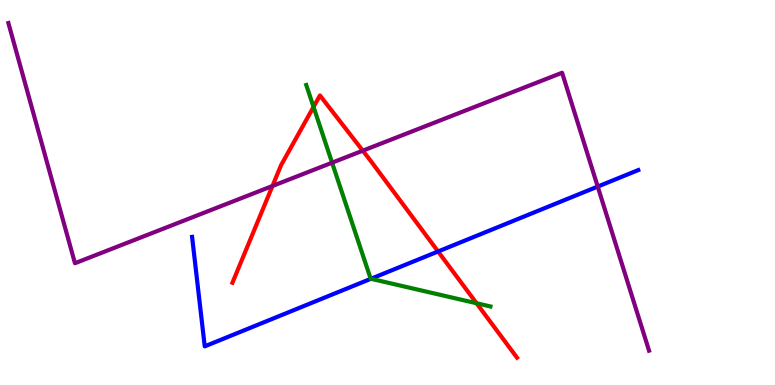[{'lines': ['blue', 'red'], 'intersections': [{'x': 5.65, 'y': 3.47}]}, {'lines': ['green', 'red'], 'intersections': [{'x': 4.05, 'y': 7.22}, {'x': 6.15, 'y': 2.12}]}, {'lines': ['purple', 'red'], 'intersections': [{'x': 3.52, 'y': 5.17}, {'x': 4.68, 'y': 6.09}]}, {'lines': ['blue', 'green'], 'intersections': [{'x': 4.79, 'y': 2.76}]}, {'lines': ['blue', 'purple'], 'intersections': [{'x': 7.71, 'y': 5.15}]}, {'lines': ['green', 'purple'], 'intersections': [{'x': 4.28, 'y': 5.77}]}]